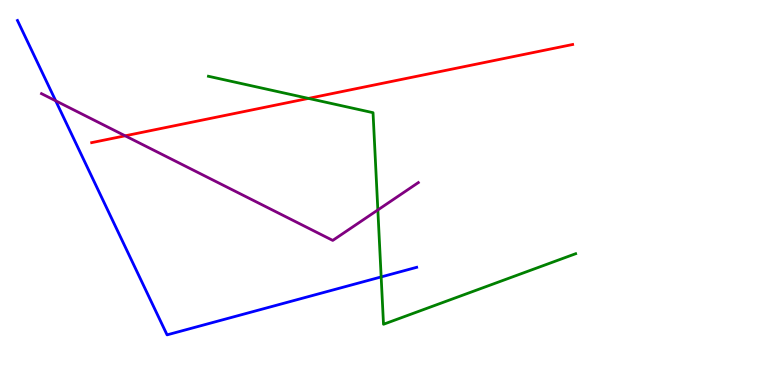[{'lines': ['blue', 'red'], 'intersections': []}, {'lines': ['green', 'red'], 'intersections': [{'x': 3.98, 'y': 7.44}]}, {'lines': ['purple', 'red'], 'intersections': [{'x': 1.61, 'y': 6.47}]}, {'lines': ['blue', 'green'], 'intersections': [{'x': 4.92, 'y': 2.81}]}, {'lines': ['blue', 'purple'], 'intersections': [{'x': 0.719, 'y': 7.38}]}, {'lines': ['green', 'purple'], 'intersections': [{'x': 4.88, 'y': 4.55}]}]